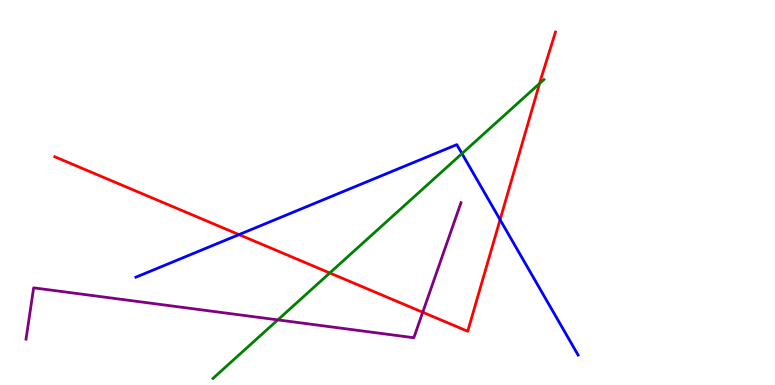[{'lines': ['blue', 'red'], 'intersections': [{'x': 3.08, 'y': 3.91}, {'x': 6.45, 'y': 4.29}]}, {'lines': ['green', 'red'], 'intersections': [{'x': 4.25, 'y': 2.91}, {'x': 6.96, 'y': 7.83}]}, {'lines': ['purple', 'red'], 'intersections': [{'x': 5.45, 'y': 1.89}]}, {'lines': ['blue', 'green'], 'intersections': [{'x': 5.96, 'y': 6.01}]}, {'lines': ['blue', 'purple'], 'intersections': []}, {'lines': ['green', 'purple'], 'intersections': [{'x': 3.58, 'y': 1.69}]}]